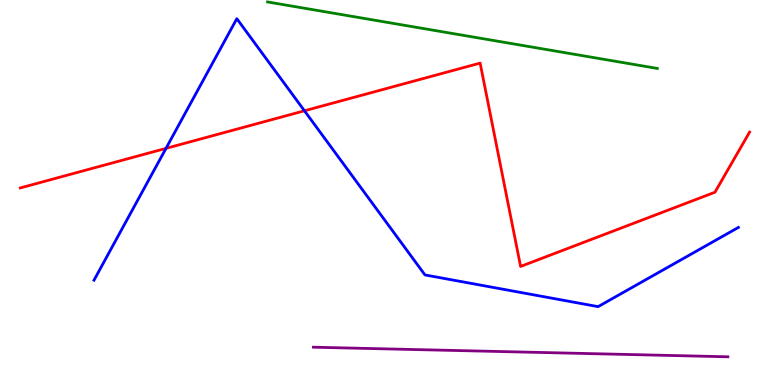[{'lines': ['blue', 'red'], 'intersections': [{'x': 2.14, 'y': 6.15}, {'x': 3.93, 'y': 7.12}]}, {'lines': ['green', 'red'], 'intersections': []}, {'lines': ['purple', 'red'], 'intersections': []}, {'lines': ['blue', 'green'], 'intersections': []}, {'lines': ['blue', 'purple'], 'intersections': []}, {'lines': ['green', 'purple'], 'intersections': []}]